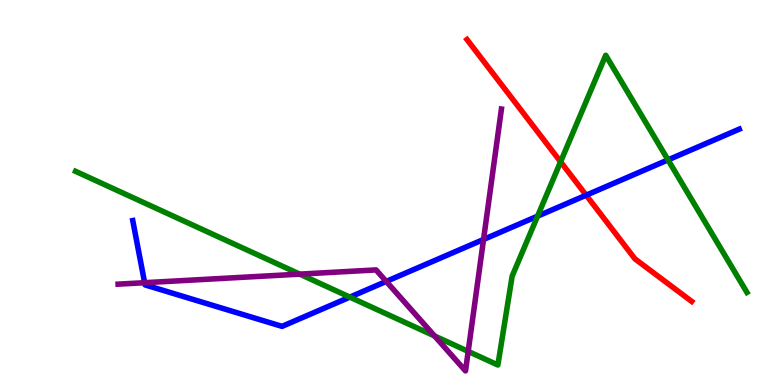[{'lines': ['blue', 'red'], 'intersections': [{'x': 7.56, 'y': 4.93}]}, {'lines': ['green', 'red'], 'intersections': [{'x': 7.23, 'y': 5.8}]}, {'lines': ['purple', 'red'], 'intersections': []}, {'lines': ['blue', 'green'], 'intersections': [{'x': 4.51, 'y': 2.28}, {'x': 6.94, 'y': 4.39}, {'x': 8.62, 'y': 5.85}]}, {'lines': ['blue', 'purple'], 'intersections': [{'x': 1.87, 'y': 2.66}, {'x': 4.98, 'y': 2.69}, {'x': 6.24, 'y': 3.78}]}, {'lines': ['green', 'purple'], 'intersections': [{'x': 3.87, 'y': 2.88}, {'x': 5.61, 'y': 1.27}, {'x': 6.04, 'y': 0.873}]}]